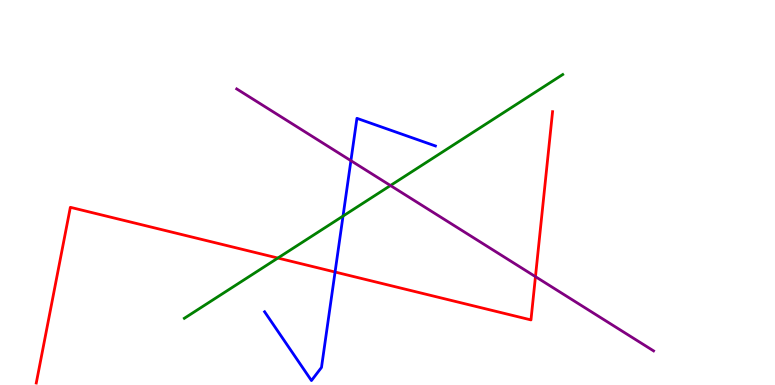[{'lines': ['blue', 'red'], 'intersections': [{'x': 4.32, 'y': 2.93}]}, {'lines': ['green', 'red'], 'intersections': [{'x': 3.59, 'y': 3.3}]}, {'lines': ['purple', 'red'], 'intersections': [{'x': 6.91, 'y': 2.81}]}, {'lines': ['blue', 'green'], 'intersections': [{'x': 4.43, 'y': 4.39}]}, {'lines': ['blue', 'purple'], 'intersections': [{'x': 4.53, 'y': 5.83}]}, {'lines': ['green', 'purple'], 'intersections': [{'x': 5.04, 'y': 5.18}]}]